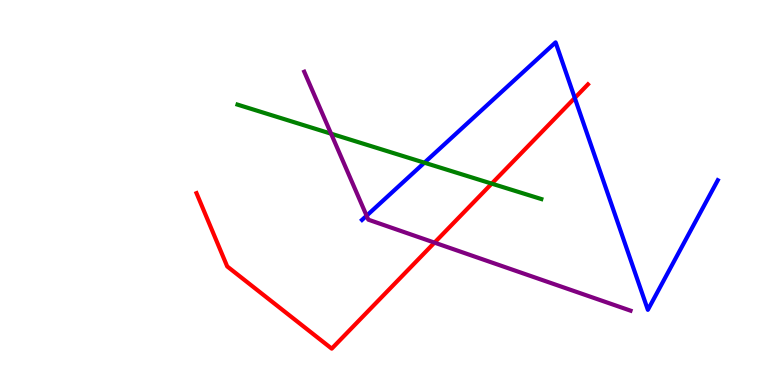[{'lines': ['blue', 'red'], 'intersections': [{'x': 7.42, 'y': 7.46}]}, {'lines': ['green', 'red'], 'intersections': [{'x': 6.34, 'y': 5.23}]}, {'lines': ['purple', 'red'], 'intersections': [{'x': 5.61, 'y': 3.7}]}, {'lines': ['blue', 'green'], 'intersections': [{'x': 5.48, 'y': 5.77}]}, {'lines': ['blue', 'purple'], 'intersections': [{'x': 4.73, 'y': 4.4}]}, {'lines': ['green', 'purple'], 'intersections': [{'x': 4.27, 'y': 6.53}]}]